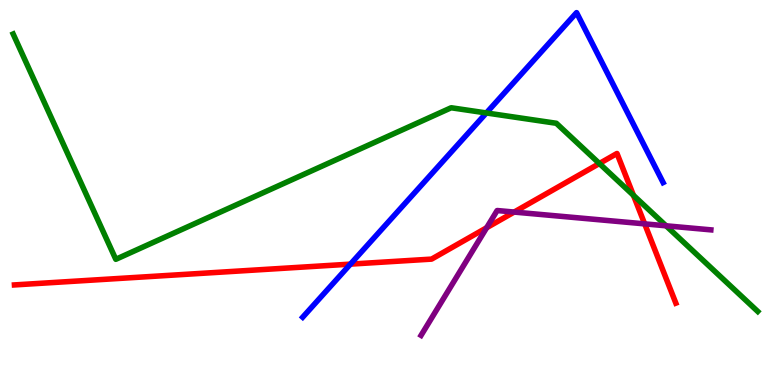[{'lines': ['blue', 'red'], 'intersections': [{'x': 4.52, 'y': 3.14}]}, {'lines': ['green', 'red'], 'intersections': [{'x': 7.73, 'y': 5.75}, {'x': 8.17, 'y': 4.93}]}, {'lines': ['purple', 'red'], 'intersections': [{'x': 6.28, 'y': 4.08}, {'x': 6.63, 'y': 4.49}, {'x': 8.32, 'y': 4.19}]}, {'lines': ['blue', 'green'], 'intersections': [{'x': 6.28, 'y': 7.07}]}, {'lines': ['blue', 'purple'], 'intersections': []}, {'lines': ['green', 'purple'], 'intersections': [{'x': 8.59, 'y': 4.13}]}]